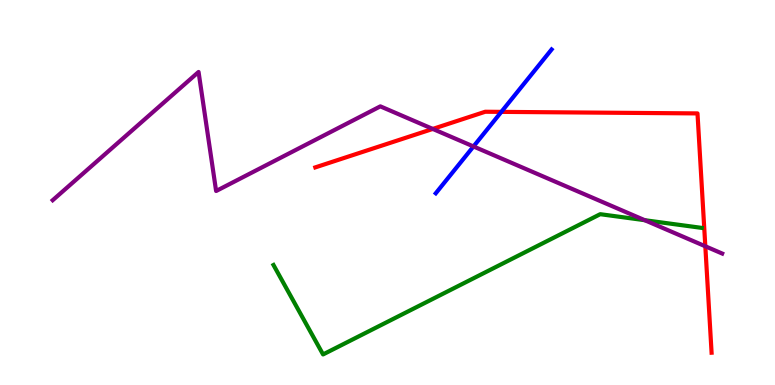[{'lines': ['blue', 'red'], 'intersections': [{'x': 6.47, 'y': 7.09}]}, {'lines': ['green', 'red'], 'intersections': []}, {'lines': ['purple', 'red'], 'intersections': [{'x': 5.58, 'y': 6.65}, {'x': 9.1, 'y': 3.6}]}, {'lines': ['blue', 'green'], 'intersections': []}, {'lines': ['blue', 'purple'], 'intersections': [{'x': 6.11, 'y': 6.2}]}, {'lines': ['green', 'purple'], 'intersections': [{'x': 8.32, 'y': 4.28}]}]